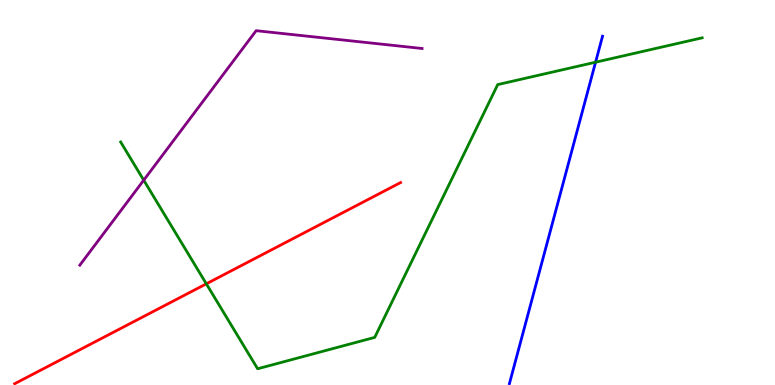[{'lines': ['blue', 'red'], 'intersections': []}, {'lines': ['green', 'red'], 'intersections': [{'x': 2.66, 'y': 2.63}]}, {'lines': ['purple', 'red'], 'intersections': []}, {'lines': ['blue', 'green'], 'intersections': [{'x': 7.68, 'y': 8.38}]}, {'lines': ['blue', 'purple'], 'intersections': []}, {'lines': ['green', 'purple'], 'intersections': [{'x': 1.85, 'y': 5.32}]}]